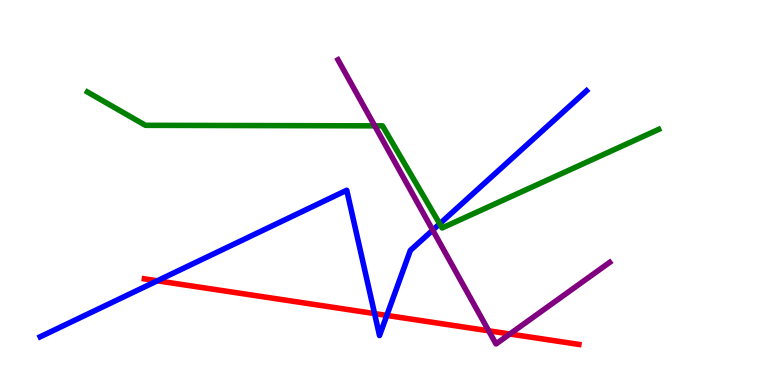[{'lines': ['blue', 'red'], 'intersections': [{'x': 2.03, 'y': 2.71}, {'x': 4.83, 'y': 1.86}, {'x': 4.99, 'y': 1.81}]}, {'lines': ['green', 'red'], 'intersections': []}, {'lines': ['purple', 'red'], 'intersections': [{'x': 6.31, 'y': 1.41}, {'x': 6.58, 'y': 1.32}]}, {'lines': ['blue', 'green'], 'intersections': [{'x': 5.67, 'y': 4.19}]}, {'lines': ['blue', 'purple'], 'intersections': [{'x': 5.58, 'y': 4.02}]}, {'lines': ['green', 'purple'], 'intersections': [{'x': 4.83, 'y': 6.73}]}]